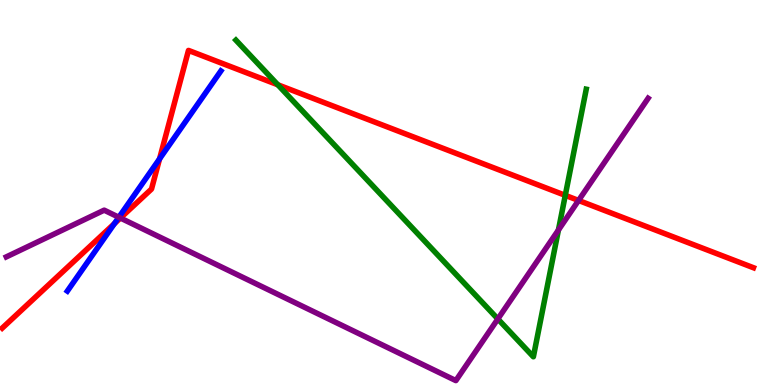[{'lines': ['blue', 'red'], 'intersections': [{'x': 1.48, 'y': 4.19}, {'x': 2.06, 'y': 5.87}]}, {'lines': ['green', 'red'], 'intersections': [{'x': 3.58, 'y': 7.8}, {'x': 7.29, 'y': 4.93}]}, {'lines': ['purple', 'red'], 'intersections': [{'x': 1.55, 'y': 4.34}, {'x': 7.47, 'y': 4.79}]}, {'lines': ['blue', 'green'], 'intersections': []}, {'lines': ['blue', 'purple'], 'intersections': [{'x': 1.53, 'y': 4.36}]}, {'lines': ['green', 'purple'], 'intersections': [{'x': 6.42, 'y': 1.72}, {'x': 7.21, 'y': 4.03}]}]